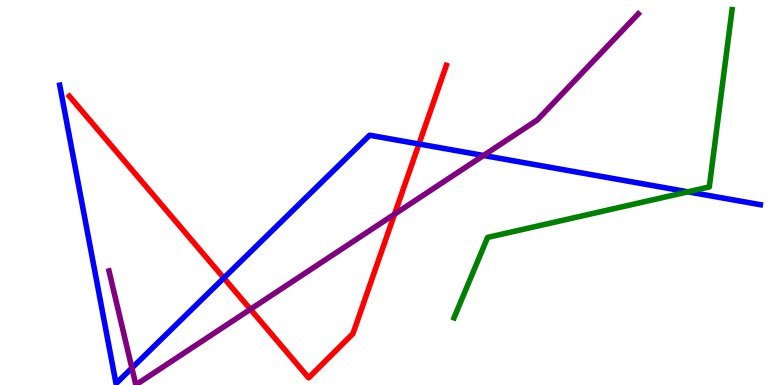[{'lines': ['blue', 'red'], 'intersections': [{'x': 2.89, 'y': 2.78}, {'x': 5.41, 'y': 6.26}]}, {'lines': ['green', 'red'], 'intersections': []}, {'lines': ['purple', 'red'], 'intersections': [{'x': 3.23, 'y': 1.97}, {'x': 5.09, 'y': 4.44}]}, {'lines': ['blue', 'green'], 'intersections': [{'x': 8.88, 'y': 5.02}]}, {'lines': ['blue', 'purple'], 'intersections': [{'x': 1.7, 'y': 0.441}, {'x': 6.24, 'y': 5.96}]}, {'lines': ['green', 'purple'], 'intersections': []}]